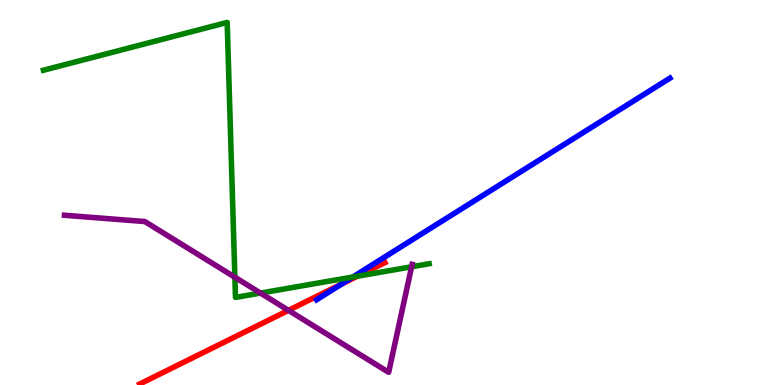[{'lines': ['blue', 'red'], 'intersections': [{'x': 4.41, 'y': 2.63}]}, {'lines': ['green', 'red'], 'intersections': [{'x': 4.61, 'y': 2.83}]}, {'lines': ['purple', 'red'], 'intersections': [{'x': 3.72, 'y': 1.94}]}, {'lines': ['blue', 'green'], 'intersections': [{'x': 4.55, 'y': 2.8}]}, {'lines': ['blue', 'purple'], 'intersections': []}, {'lines': ['green', 'purple'], 'intersections': [{'x': 3.03, 'y': 2.8}, {'x': 3.36, 'y': 2.39}, {'x': 5.31, 'y': 3.07}]}]